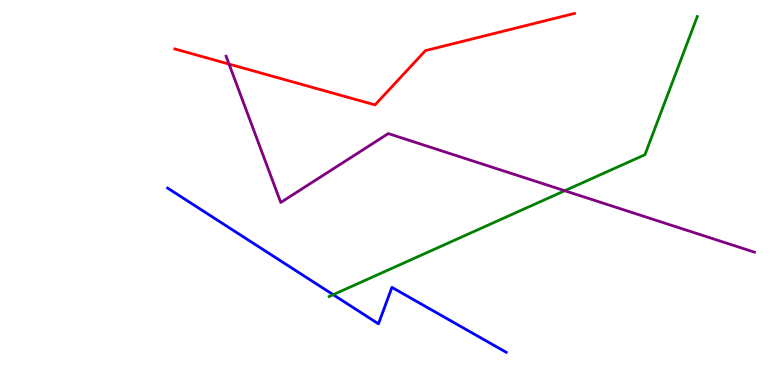[{'lines': ['blue', 'red'], 'intersections': []}, {'lines': ['green', 'red'], 'intersections': []}, {'lines': ['purple', 'red'], 'intersections': [{'x': 2.96, 'y': 8.34}]}, {'lines': ['blue', 'green'], 'intersections': [{'x': 4.3, 'y': 2.35}]}, {'lines': ['blue', 'purple'], 'intersections': []}, {'lines': ['green', 'purple'], 'intersections': [{'x': 7.29, 'y': 5.05}]}]